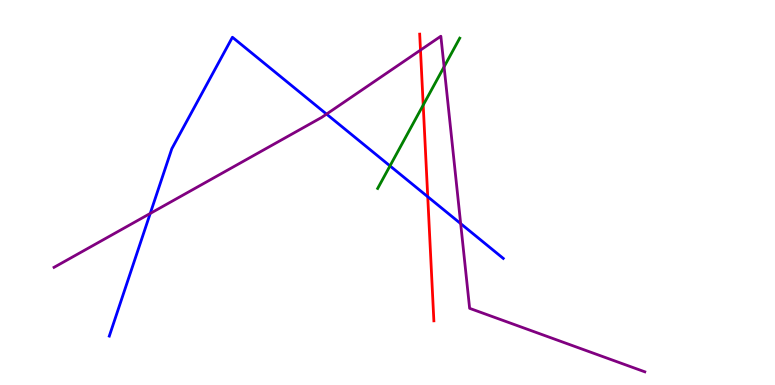[{'lines': ['blue', 'red'], 'intersections': [{'x': 5.52, 'y': 4.89}]}, {'lines': ['green', 'red'], 'intersections': [{'x': 5.46, 'y': 7.27}]}, {'lines': ['purple', 'red'], 'intersections': [{'x': 5.43, 'y': 8.7}]}, {'lines': ['blue', 'green'], 'intersections': [{'x': 5.03, 'y': 5.69}]}, {'lines': ['blue', 'purple'], 'intersections': [{'x': 1.94, 'y': 4.46}, {'x': 4.21, 'y': 7.04}, {'x': 5.94, 'y': 4.19}]}, {'lines': ['green', 'purple'], 'intersections': [{'x': 5.73, 'y': 8.26}]}]